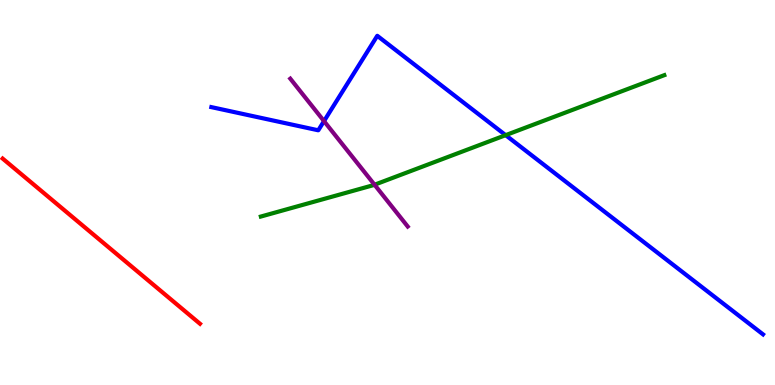[{'lines': ['blue', 'red'], 'intersections': []}, {'lines': ['green', 'red'], 'intersections': []}, {'lines': ['purple', 'red'], 'intersections': []}, {'lines': ['blue', 'green'], 'intersections': [{'x': 6.52, 'y': 6.49}]}, {'lines': ['blue', 'purple'], 'intersections': [{'x': 4.18, 'y': 6.85}]}, {'lines': ['green', 'purple'], 'intersections': [{'x': 4.83, 'y': 5.2}]}]